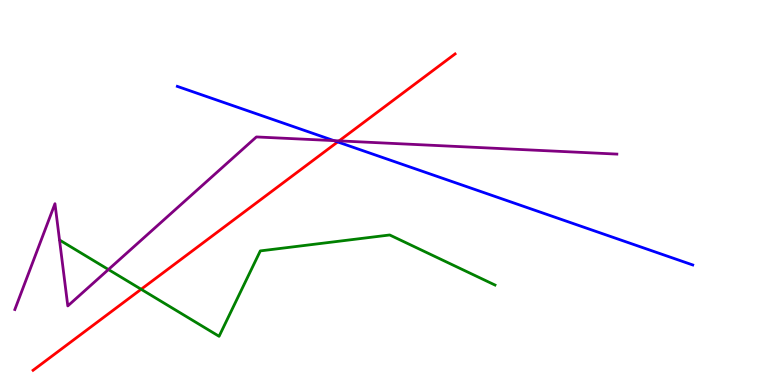[{'lines': ['blue', 'red'], 'intersections': [{'x': 4.36, 'y': 6.31}]}, {'lines': ['green', 'red'], 'intersections': [{'x': 1.82, 'y': 2.49}]}, {'lines': ['purple', 'red'], 'intersections': [{'x': 4.38, 'y': 6.34}]}, {'lines': ['blue', 'green'], 'intersections': []}, {'lines': ['blue', 'purple'], 'intersections': [{'x': 4.31, 'y': 6.35}]}, {'lines': ['green', 'purple'], 'intersections': [{'x': 1.4, 'y': 3.0}]}]